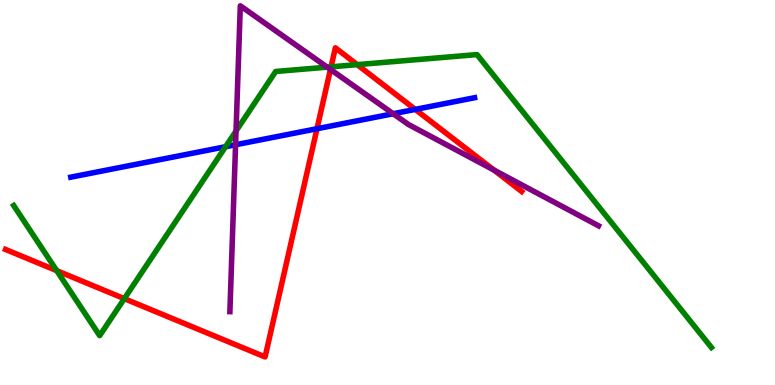[{'lines': ['blue', 'red'], 'intersections': [{'x': 4.09, 'y': 6.66}, {'x': 5.36, 'y': 7.16}]}, {'lines': ['green', 'red'], 'intersections': [{'x': 0.732, 'y': 2.97}, {'x': 1.6, 'y': 2.24}, {'x': 4.27, 'y': 8.26}, {'x': 4.61, 'y': 8.32}]}, {'lines': ['purple', 'red'], 'intersections': [{'x': 4.26, 'y': 8.2}, {'x': 6.37, 'y': 5.58}]}, {'lines': ['blue', 'green'], 'intersections': [{'x': 2.91, 'y': 6.19}]}, {'lines': ['blue', 'purple'], 'intersections': [{'x': 3.04, 'y': 6.24}, {'x': 5.07, 'y': 7.05}]}, {'lines': ['green', 'purple'], 'intersections': [{'x': 3.05, 'y': 6.6}, {'x': 4.22, 'y': 8.26}]}]